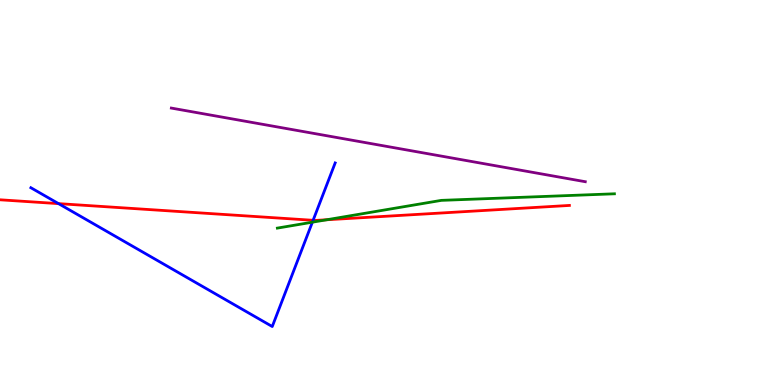[{'lines': ['blue', 'red'], 'intersections': [{'x': 0.755, 'y': 4.71}, {'x': 4.04, 'y': 4.28}]}, {'lines': ['green', 'red'], 'intersections': [{'x': 4.22, 'y': 4.29}]}, {'lines': ['purple', 'red'], 'intersections': []}, {'lines': ['blue', 'green'], 'intersections': [{'x': 4.03, 'y': 4.23}]}, {'lines': ['blue', 'purple'], 'intersections': []}, {'lines': ['green', 'purple'], 'intersections': []}]